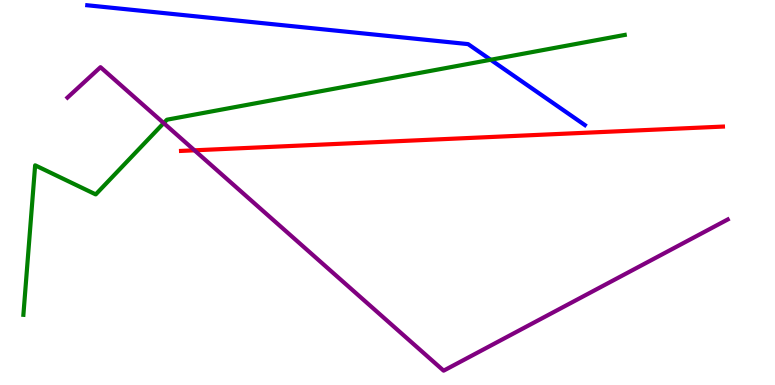[{'lines': ['blue', 'red'], 'intersections': []}, {'lines': ['green', 'red'], 'intersections': []}, {'lines': ['purple', 'red'], 'intersections': [{'x': 2.51, 'y': 6.1}]}, {'lines': ['blue', 'green'], 'intersections': [{'x': 6.33, 'y': 8.45}]}, {'lines': ['blue', 'purple'], 'intersections': []}, {'lines': ['green', 'purple'], 'intersections': [{'x': 2.11, 'y': 6.8}]}]